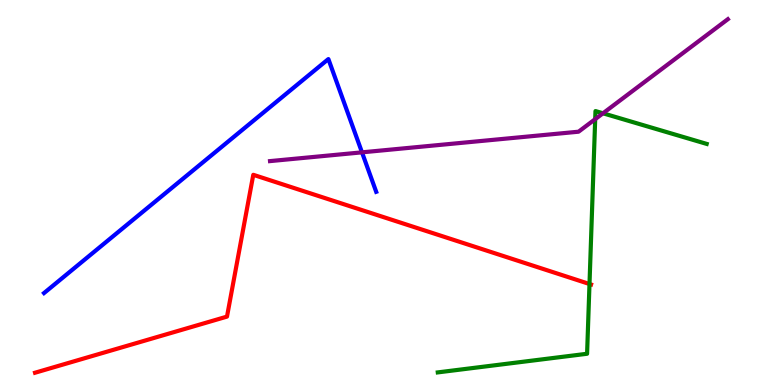[{'lines': ['blue', 'red'], 'intersections': []}, {'lines': ['green', 'red'], 'intersections': [{'x': 7.61, 'y': 2.62}]}, {'lines': ['purple', 'red'], 'intersections': []}, {'lines': ['blue', 'green'], 'intersections': []}, {'lines': ['blue', 'purple'], 'intersections': [{'x': 4.67, 'y': 6.04}]}, {'lines': ['green', 'purple'], 'intersections': [{'x': 7.68, 'y': 6.9}, {'x': 7.78, 'y': 7.06}]}]